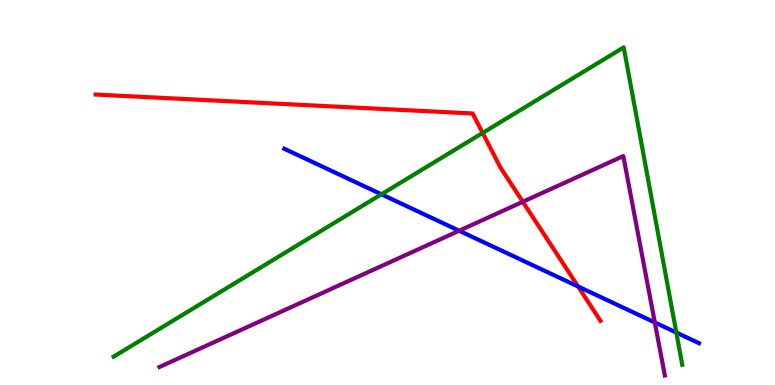[{'lines': ['blue', 'red'], 'intersections': [{'x': 7.46, 'y': 2.56}]}, {'lines': ['green', 'red'], 'intersections': [{'x': 6.23, 'y': 6.55}]}, {'lines': ['purple', 'red'], 'intersections': [{'x': 6.75, 'y': 4.76}]}, {'lines': ['blue', 'green'], 'intersections': [{'x': 4.92, 'y': 4.95}, {'x': 8.73, 'y': 1.36}]}, {'lines': ['blue', 'purple'], 'intersections': [{'x': 5.92, 'y': 4.01}, {'x': 8.45, 'y': 1.62}]}, {'lines': ['green', 'purple'], 'intersections': []}]